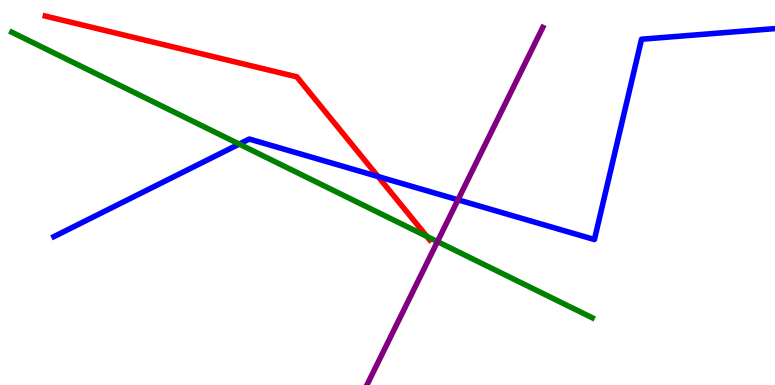[{'lines': ['blue', 'red'], 'intersections': [{'x': 4.88, 'y': 5.41}]}, {'lines': ['green', 'red'], 'intersections': [{'x': 5.51, 'y': 3.86}]}, {'lines': ['purple', 'red'], 'intersections': []}, {'lines': ['blue', 'green'], 'intersections': [{'x': 3.09, 'y': 6.26}]}, {'lines': ['blue', 'purple'], 'intersections': [{'x': 5.91, 'y': 4.81}]}, {'lines': ['green', 'purple'], 'intersections': [{'x': 5.64, 'y': 3.72}]}]